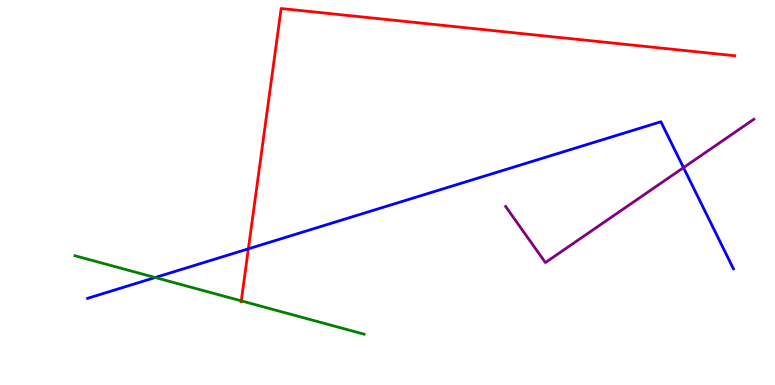[{'lines': ['blue', 'red'], 'intersections': [{'x': 3.2, 'y': 3.54}]}, {'lines': ['green', 'red'], 'intersections': [{'x': 3.11, 'y': 2.19}]}, {'lines': ['purple', 'red'], 'intersections': []}, {'lines': ['blue', 'green'], 'intersections': [{'x': 2.0, 'y': 2.79}]}, {'lines': ['blue', 'purple'], 'intersections': [{'x': 8.82, 'y': 5.65}]}, {'lines': ['green', 'purple'], 'intersections': []}]